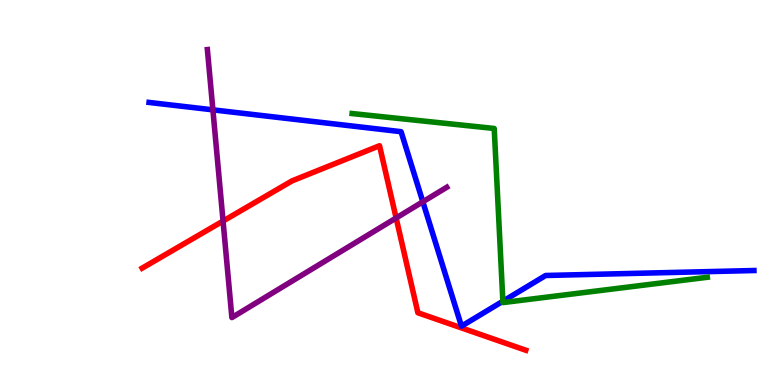[{'lines': ['blue', 'red'], 'intersections': []}, {'lines': ['green', 'red'], 'intersections': []}, {'lines': ['purple', 'red'], 'intersections': [{'x': 2.88, 'y': 4.26}, {'x': 5.11, 'y': 4.34}]}, {'lines': ['blue', 'green'], 'intersections': [{'x': 6.49, 'y': 2.18}]}, {'lines': ['blue', 'purple'], 'intersections': [{'x': 2.75, 'y': 7.15}, {'x': 5.46, 'y': 4.76}]}, {'lines': ['green', 'purple'], 'intersections': []}]